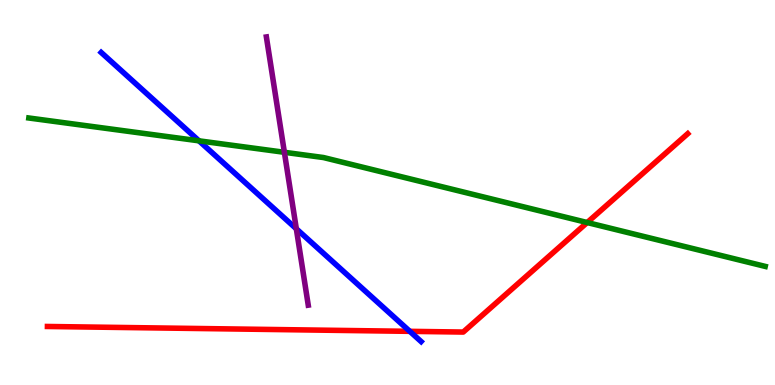[{'lines': ['blue', 'red'], 'intersections': [{'x': 5.29, 'y': 1.39}]}, {'lines': ['green', 'red'], 'intersections': [{'x': 7.58, 'y': 4.22}]}, {'lines': ['purple', 'red'], 'intersections': []}, {'lines': ['blue', 'green'], 'intersections': [{'x': 2.57, 'y': 6.34}]}, {'lines': ['blue', 'purple'], 'intersections': [{'x': 3.82, 'y': 4.06}]}, {'lines': ['green', 'purple'], 'intersections': [{'x': 3.67, 'y': 6.04}]}]